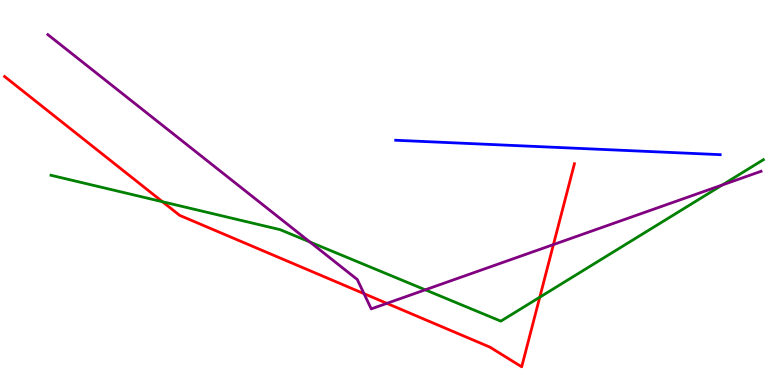[{'lines': ['blue', 'red'], 'intersections': []}, {'lines': ['green', 'red'], 'intersections': [{'x': 2.1, 'y': 4.76}, {'x': 6.96, 'y': 2.28}]}, {'lines': ['purple', 'red'], 'intersections': [{'x': 4.7, 'y': 2.37}, {'x': 4.99, 'y': 2.12}, {'x': 7.14, 'y': 3.65}]}, {'lines': ['blue', 'green'], 'intersections': []}, {'lines': ['blue', 'purple'], 'intersections': []}, {'lines': ['green', 'purple'], 'intersections': [{'x': 4.0, 'y': 3.71}, {'x': 5.49, 'y': 2.47}, {'x': 9.32, 'y': 5.2}]}]